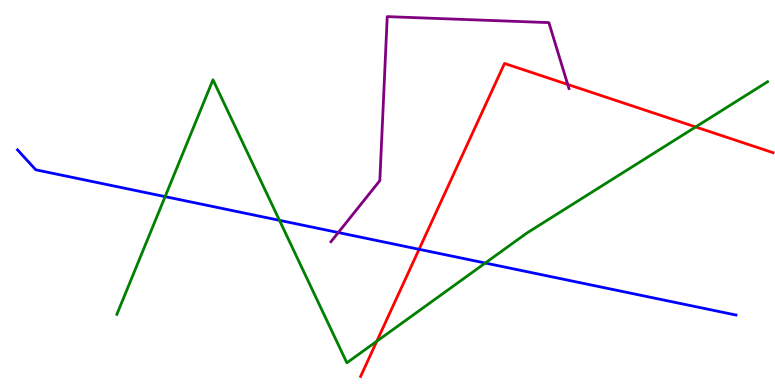[{'lines': ['blue', 'red'], 'intersections': [{'x': 5.41, 'y': 3.52}]}, {'lines': ['green', 'red'], 'intersections': [{'x': 4.86, 'y': 1.14}, {'x': 8.98, 'y': 6.7}]}, {'lines': ['purple', 'red'], 'intersections': [{'x': 7.33, 'y': 7.81}]}, {'lines': ['blue', 'green'], 'intersections': [{'x': 2.13, 'y': 4.89}, {'x': 3.61, 'y': 4.28}, {'x': 6.26, 'y': 3.17}]}, {'lines': ['blue', 'purple'], 'intersections': [{'x': 4.37, 'y': 3.96}]}, {'lines': ['green', 'purple'], 'intersections': []}]